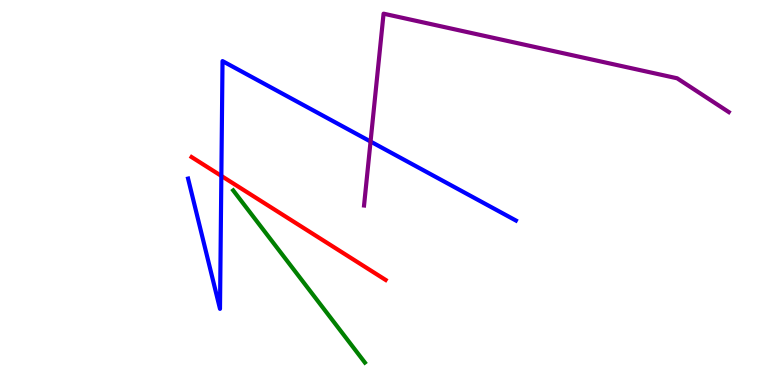[{'lines': ['blue', 'red'], 'intersections': [{'x': 2.86, 'y': 5.43}]}, {'lines': ['green', 'red'], 'intersections': []}, {'lines': ['purple', 'red'], 'intersections': []}, {'lines': ['blue', 'green'], 'intersections': []}, {'lines': ['blue', 'purple'], 'intersections': [{'x': 4.78, 'y': 6.32}]}, {'lines': ['green', 'purple'], 'intersections': []}]